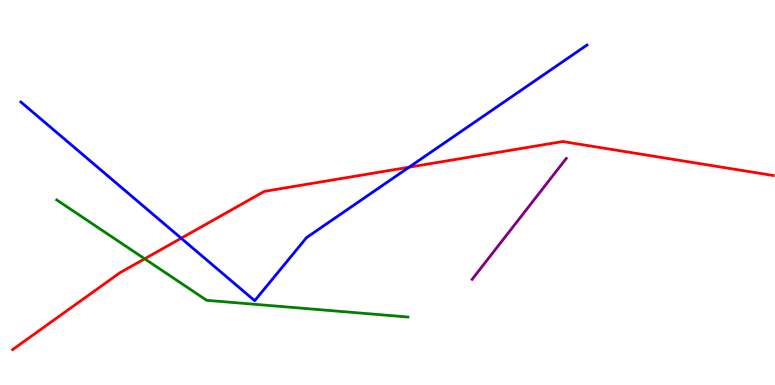[{'lines': ['blue', 'red'], 'intersections': [{'x': 2.34, 'y': 3.81}, {'x': 5.28, 'y': 5.66}]}, {'lines': ['green', 'red'], 'intersections': [{'x': 1.87, 'y': 3.28}]}, {'lines': ['purple', 'red'], 'intersections': []}, {'lines': ['blue', 'green'], 'intersections': []}, {'lines': ['blue', 'purple'], 'intersections': []}, {'lines': ['green', 'purple'], 'intersections': []}]